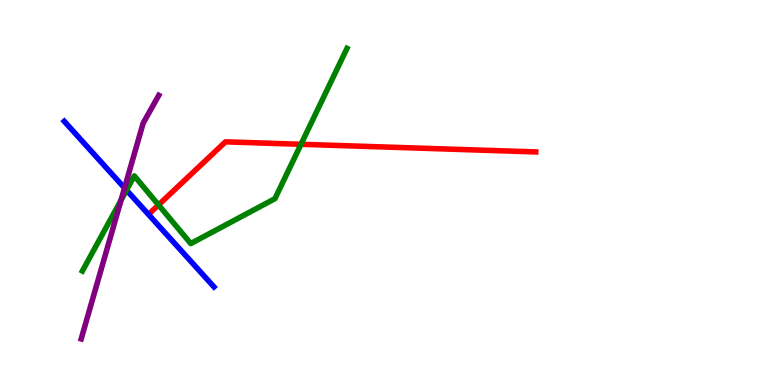[{'lines': ['blue', 'red'], 'intersections': []}, {'lines': ['green', 'red'], 'intersections': [{'x': 2.05, 'y': 4.68}, {'x': 3.88, 'y': 6.25}]}, {'lines': ['purple', 'red'], 'intersections': []}, {'lines': ['blue', 'green'], 'intersections': [{'x': 1.63, 'y': 5.06}]}, {'lines': ['blue', 'purple'], 'intersections': [{'x': 1.61, 'y': 5.12}]}, {'lines': ['green', 'purple'], 'intersections': [{'x': 1.56, 'y': 4.8}]}]